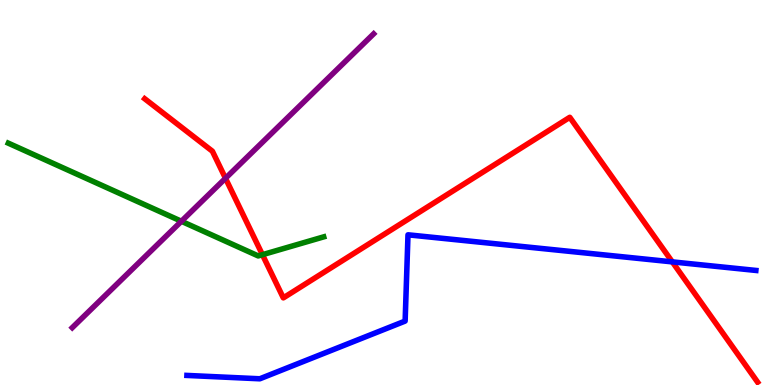[{'lines': ['blue', 'red'], 'intersections': [{'x': 8.67, 'y': 3.2}]}, {'lines': ['green', 'red'], 'intersections': [{'x': 3.39, 'y': 3.38}]}, {'lines': ['purple', 'red'], 'intersections': [{'x': 2.91, 'y': 5.37}]}, {'lines': ['blue', 'green'], 'intersections': []}, {'lines': ['blue', 'purple'], 'intersections': []}, {'lines': ['green', 'purple'], 'intersections': [{'x': 2.34, 'y': 4.25}]}]